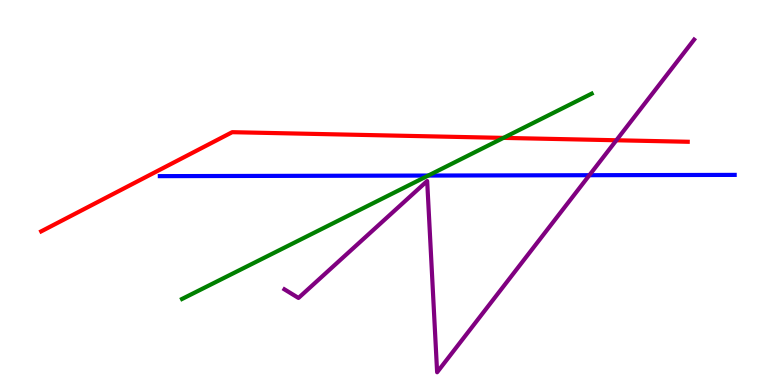[{'lines': ['blue', 'red'], 'intersections': []}, {'lines': ['green', 'red'], 'intersections': [{'x': 6.5, 'y': 6.42}]}, {'lines': ['purple', 'red'], 'intersections': [{'x': 7.95, 'y': 6.36}]}, {'lines': ['blue', 'green'], 'intersections': [{'x': 5.53, 'y': 5.44}]}, {'lines': ['blue', 'purple'], 'intersections': [{'x': 7.6, 'y': 5.45}]}, {'lines': ['green', 'purple'], 'intersections': []}]